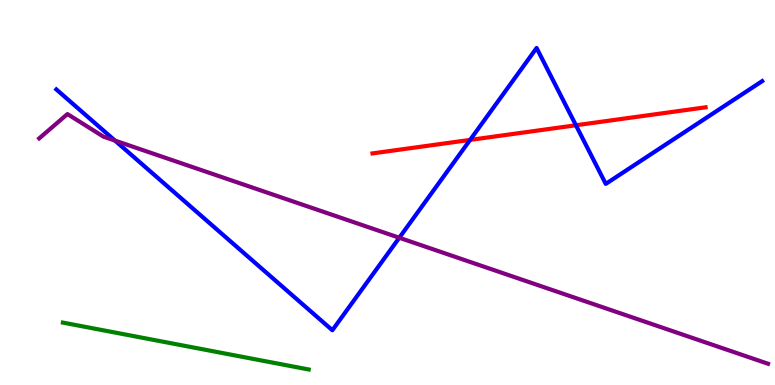[{'lines': ['blue', 'red'], 'intersections': [{'x': 6.07, 'y': 6.37}, {'x': 7.43, 'y': 6.75}]}, {'lines': ['green', 'red'], 'intersections': []}, {'lines': ['purple', 'red'], 'intersections': []}, {'lines': ['blue', 'green'], 'intersections': []}, {'lines': ['blue', 'purple'], 'intersections': [{'x': 1.48, 'y': 6.35}, {'x': 5.15, 'y': 3.82}]}, {'lines': ['green', 'purple'], 'intersections': []}]